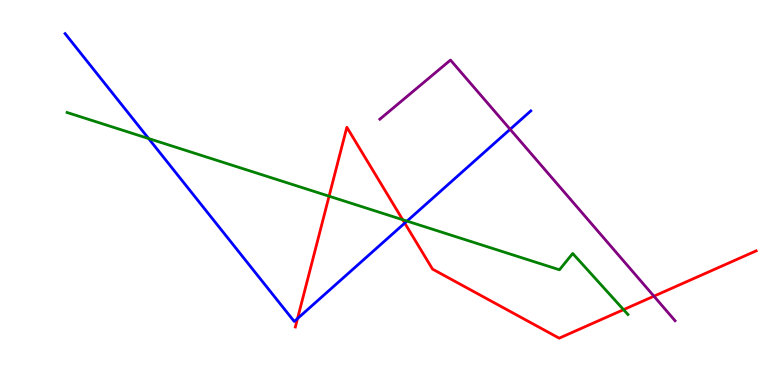[{'lines': ['blue', 'red'], 'intersections': [{'x': 3.84, 'y': 1.73}, {'x': 5.22, 'y': 4.2}]}, {'lines': ['green', 'red'], 'intersections': [{'x': 4.25, 'y': 4.9}, {'x': 5.2, 'y': 4.29}, {'x': 8.05, 'y': 1.96}]}, {'lines': ['purple', 'red'], 'intersections': [{'x': 8.44, 'y': 2.31}]}, {'lines': ['blue', 'green'], 'intersections': [{'x': 1.92, 'y': 6.4}, {'x': 5.25, 'y': 4.26}]}, {'lines': ['blue', 'purple'], 'intersections': [{'x': 6.58, 'y': 6.64}]}, {'lines': ['green', 'purple'], 'intersections': []}]